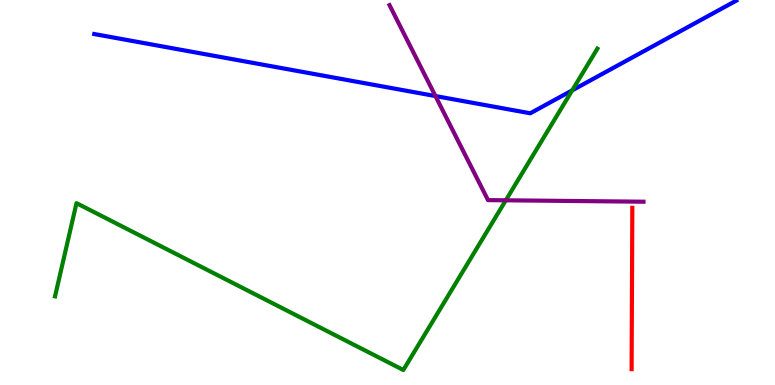[{'lines': ['blue', 'red'], 'intersections': []}, {'lines': ['green', 'red'], 'intersections': []}, {'lines': ['purple', 'red'], 'intersections': []}, {'lines': ['blue', 'green'], 'intersections': [{'x': 7.38, 'y': 7.65}]}, {'lines': ['blue', 'purple'], 'intersections': [{'x': 5.62, 'y': 7.51}]}, {'lines': ['green', 'purple'], 'intersections': [{'x': 6.53, 'y': 4.8}]}]